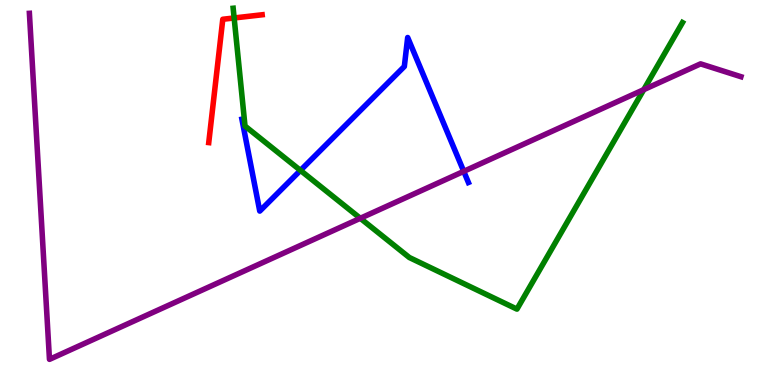[{'lines': ['blue', 'red'], 'intersections': []}, {'lines': ['green', 'red'], 'intersections': [{'x': 3.02, 'y': 9.53}]}, {'lines': ['purple', 'red'], 'intersections': []}, {'lines': ['blue', 'green'], 'intersections': [{'x': 3.88, 'y': 5.57}]}, {'lines': ['blue', 'purple'], 'intersections': [{'x': 5.98, 'y': 5.55}]}, {'lines': ['green', 'purple'], 'intersections': [{'x': 4.65, 'y': 4.33}, {'x': 8.31, 'y': 7.67}]}]